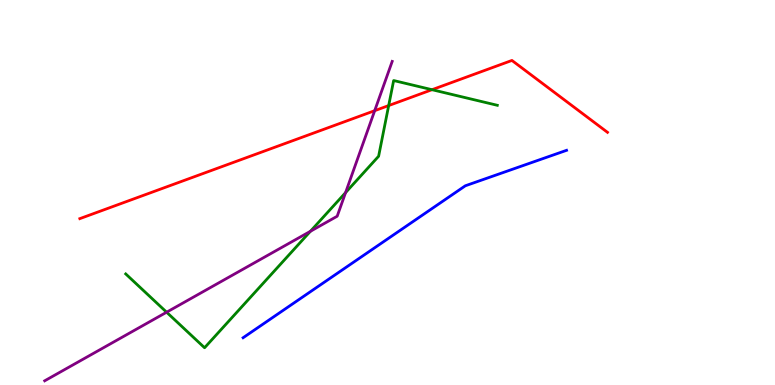[{'lines': ['blue', 'red'], 'intersections': []}, {'lines': ['green', 'red'], 'intersections': [{'x': 5.02, 'y': 7.26}, {'x': 5.57, 'y': 7.67}]}, {'lines': ['purple', 'red'], 'intersections': [{'x': 4.83, 'y': 7.13}]}, {'lines': ['blue', 'green'], 'intersections': []}, {'lines': ['blue', 'purple'], 'intersections': []}, {'lines': ['green', 'purple'], 'intersections': [{'x': 2.15, 'y': 1.89}, {'x': 4.01, 'y': 3.99}, {'x': 4.46, 'y': 5.0}]}]